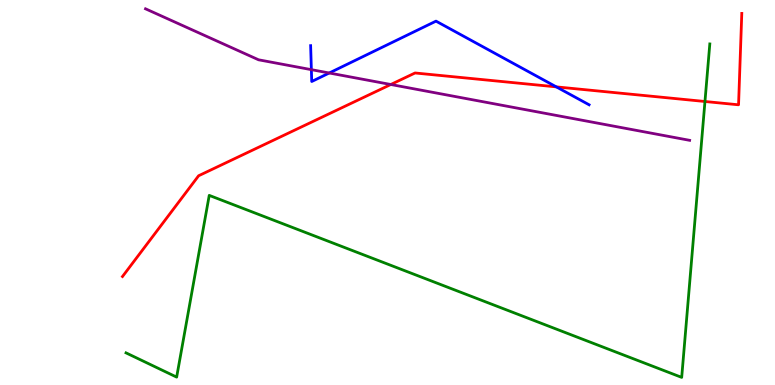[{'lines': ['blue', 'red'], 'intersections': [{'x': 7.18, 'y': 7.74}]}, {'lines': ['green', 'red'], 'intersections': [{'x': 9.1, 'y': 7.36}]}, {'lines': ['purple', 'red'], 'intersections': [{'x': 5.04, 'y': 7.81}]}, {'lines': ['blue', 'green'], 'intersections': []}, {'lines': ['blue', 'purple'], 'intersections': [{'x': 4.02, 'y': 8.19}, {'x': 4.25, 'y': 8.1}]}, {'lines': ['green', 'purple'], 'intersections': []}]